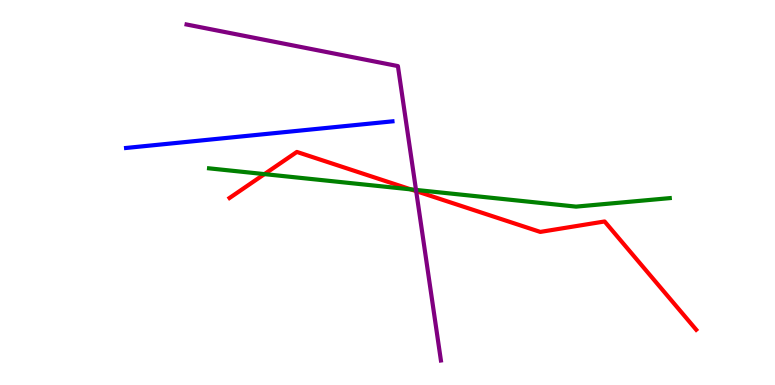[{'lines': ['blue', 'red'], 'intersections': []}, {'lines': ['green', 'red'], 'intersections': [{'x': 3.41, 'y': 5.48}, {'x': 5.3, 'y': 5.08}]}, {'lines': ['purple', 'red'], 'intersections': [{'x': 5.37, 'y': 5.04}]}, {'lines': ['blue', 'green'], 'intersections': []}, {'lines': ['blue', 'purple'], 'intersections': []}, {'lines': ['green', 'purple'], 'intersections': [{'x': 5.37, 'y': 5.07}]}]